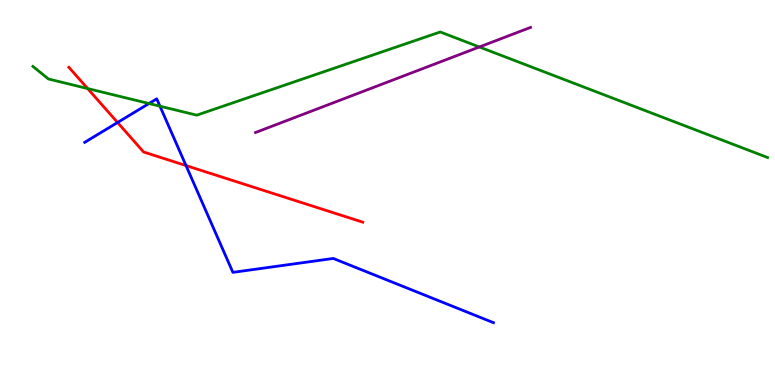[{'lines': ['blue', 'red'], 'intersections': [{'x': 1.52, 'y': 6.82}, {'x': 2.4, 'y': 5.7}]}, {'lines': ['green', 'red'], 'intersections': [{'x': 1.13, 'y': 7.7}]}, {'lines': ['purple', 'red'], 'intersections': []}, {'lines': ['blue', 'green'], 'intersections': [{'x': 1.92, 'y': 7.31}, {'x': 2.06, 'y': 7.24}]}, {'lines': ['blue', 'purple'], 'intersections': []}, {'lines': ['green', 'purple'], 'intersections': [{'x': 6.19, 'y': 8.78}]}]